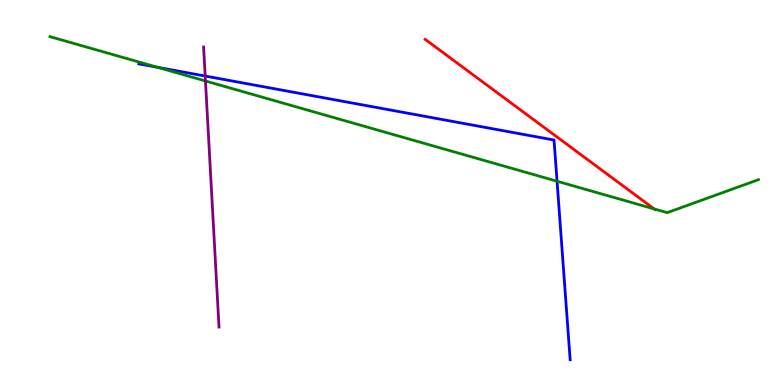[{'lines': ['blue', 'red'], 'intersections': []}, {'lines': ['green', 'red'], 'intersections': [{'x': 8.44, 'y': 4.57}]}, {'lines': ['purple', 'red'], 'intersections': []}, {'lines': ['blue', 'green'], 'intersections': [{'x': 2.03, 'y': 8.25}, {'x': 7.19, 'y': 5.29}]}, {'lines': ['blue', 'purple'], 'intersections': [{'x': 2.65, 'y': 8.02}]}, {'lines': ['green', 'purple'], 'intersections': [{'x': 2.65, 'y': 7.9}]}]